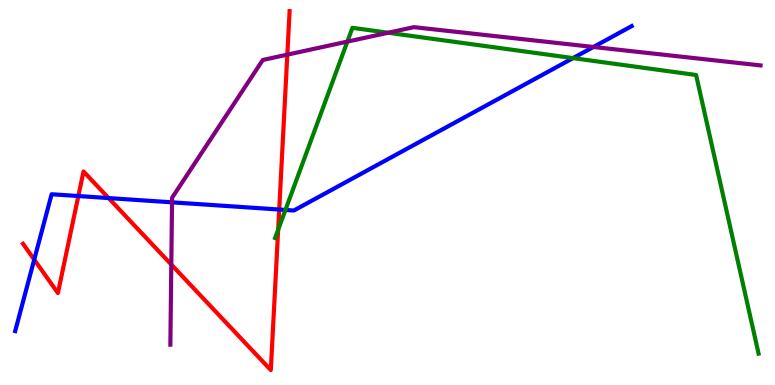[{'lines': ['blue', 'red'], 'intersections': [{'x': 0.442, 'y': 3.26}, {'x': 1.01, 'y': 4.91}, {'x': 1.4, 'y': 4.86}, {'x': 3.6, 'y': 4.56}]}, {'lines': ['green', 'red'], 'intersections': [{'x': 3.59, 'y': 4.03}]}, {'lines': ['purple', 'red'], 'intersections': [{'x': 2.21, 'y': 3.13}, {'x': 3.71, 'y': 8.58}]}, {'lines': ['blue', 'green'], 'intersections': [{'x': 3.68, 'y': 4.55}, {'x': 7.39, 'y': 8.49}]}, {'lines': ['blue', 'purple'], 'intersections': [{'x': 2.22, 'y': 4.74}, {'x': 7.66, 'y': 8.78}]}, {'lines': ['green', 'purple'], 'intersections': [{'x': 4.48, 'y': 8.92}, {'x': 5.01, 'y': 9.15}]}]